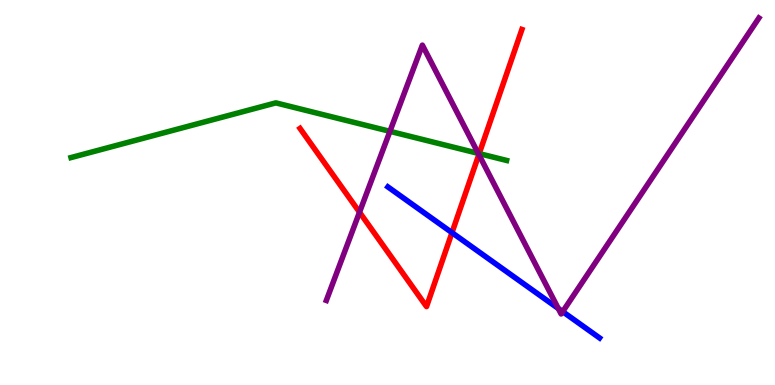[{'lines': ['blue', 'red'], 'intersections': [{'x': 5.83, 'y': 3.96}]}, {'lines': ['green', 'red'], 'intersections': [{'x': 6.18, 'y': 6.01}]}, {'lines': ['purple', 'red'], 'intersections': [{'x': 4.64, 'y': 4.49}, {'x': 6.18, 'y': 5.99}]}, {'lines': ['blue', 'green'], 'intersections': []}, {'lines': ['blue', 'purple'], 'intersections': [{'x': 7.2, 'y': 1.99}, {'x': 7.26, 'y': 1.91}]}, {'lines': ['green', 'purple'], 'intersections': [{'x': 5.03, 'y': 6.59}, {'x': 6.17, 'y': 6.02}]}]